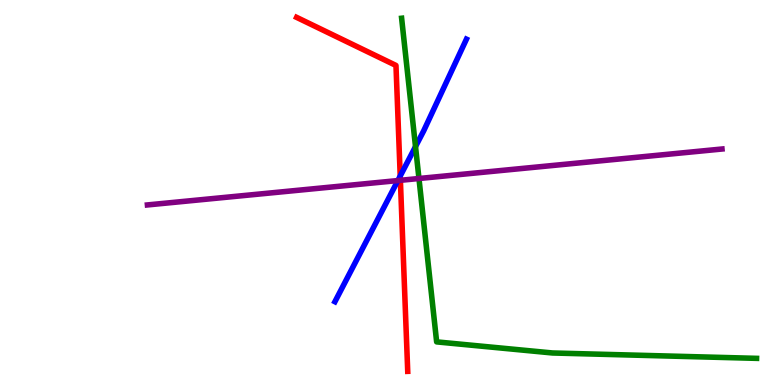[{'lines': ['blue', 'red'], 'intersections': [{'x': 5.16, 'y': 5.43}]}, {'lines': ['green', 'red'], 'intersections': []}, {'lines': ['purple', 'red'], 'intersections': [{'x': 5.17, 'y': 5.32}]}, {'lines': ['blue', 'green'], 'intersections': [{'x': 5.36, 'y': 6.19}]}, {'lines': ['blue', 'purple'], 'intersections': [{'x': 5.13, 'y': 5.31}]}, {'lines': ['green', 'purple'], 'intersections': [{'x': 5.41, 'y': 5.36}]}]